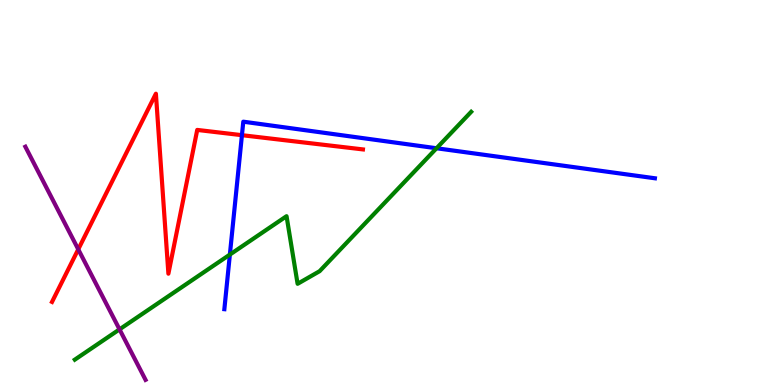[{'lines': ['blue', 'red'], 'intersections': [{'x': 3.12, 'y': 6.49}]}, {'lines': ['green', 'red'], 'intersections': []}, {'lines': ['purple', 'red'], 'intersections': [{'x': 1.01, 'y': 3.52}]}, {'lines': ['blue', 'green'], 'intersections': [{'x': 2.97, 'y': 3.39}, {'x': 5.63, 'y': 6.15}]}, {'lines': ['blue', 'purple'], 'intersections': []}, {'lines': ['green', 'purple'], 'intersections': [{'x': 1.54, 'y': 1.45}]}]